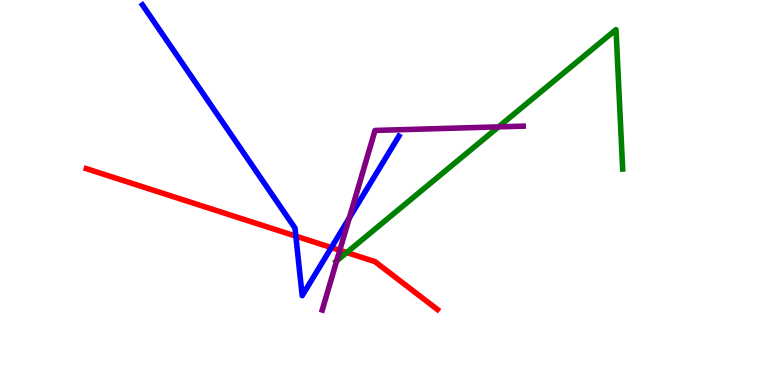[{'lines': ['blue', 'red'], 'intersections': [{'x': 3.82, 'y': 3.87}, {'x': 4.28, 'y': 3.57}]}, {'lines': ['green', 'red'], 'intersections': [{'x': 4.47, 'y': 3.44}]}, {'lines': ['purple', 'red'], 'intersections': [{'x': 4.38, 'y': 3.5}]}, {'lines': ['blue', 'green'], 'intersections': []}, {'lines': ['blue', 'purple'], 'intersections': [{'x': 4.51, 'y': 4.34}]}, {'lines': ['green', 'purple'], 'intersections': [{'x': 4.34, 'y': 3.22}, {'x': 6.43, 'y': 6.7}]}]